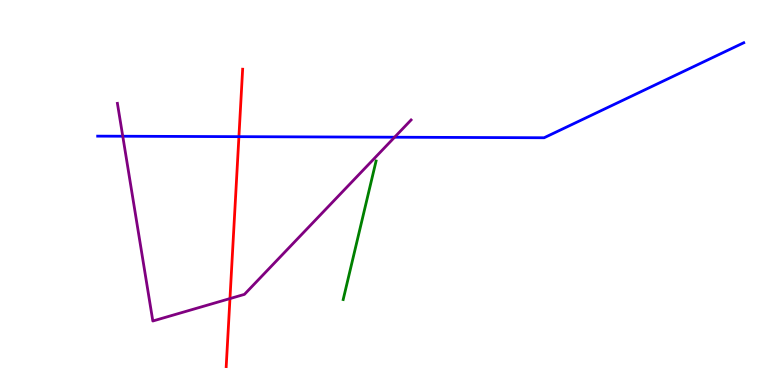[{'lines': ['blue', 'red'], 'intersections': [{'x': 3.08, 'y': 6.45}]}, {'lines': ['green', 'red'], 'intersections': []}, {'lines': ['purple', 'red'], 'intersections': [{'x': 2.97, 'y': 2.24}]}, {'lines': ['blue', 'green'], 'intersections': []}, {'lines': ['blue', 'purple'], 'intersections': [{'x': 1.58, 'y': 6.46}, {'x': 5.09, 'y': 6.44}]}, {'lines': ['green', 'purple'], 'intersections': []}]